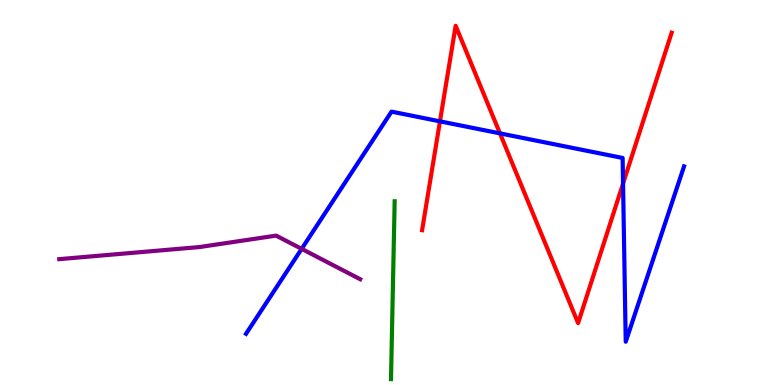[{'lines': ['blue', 'red'], 'intersections': [{'x': 5.68, 'y': 6.85}, {'x': 6.45, 'y': 6.54}, {'x': 8.04, 'y': 5.23}]}, {'lines': ['green', 'red'], 'intersections': []}, {'lines': ['purple', 'red'], 'intersections': []}, {'lines': ['blue', 'green'], 'intersections': []}, {'lines': ['blue', 'purple'], 'intersections': [{'x': 3.89, 'y': 3.54}]}, {'lines': ['green', 'purple'], 'intersections': []}]